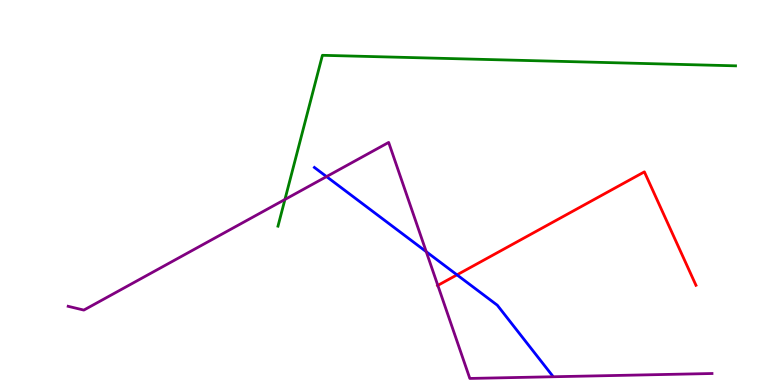[{'lines': ['blue', 'red'], 'intersections': [{'x': 5.9, 'y': 2.86}]}, {'lines': ['green', 'red'], 'intersections': []}, {'lines': ['purple', 'red'], 'intersections': [{'x': 5.65, 'y': 2.59}]}, {'lines': ['blue', 'green'], 'intersections': []}, {'lines': ['blue', 'purple'], 'intersections': [{'x': 4.21, 'y': 5.41}, {'x': 5.5, 'y': 3.46}]}, {'lines': ['green', 'purple'], 'intersections': [{'x': 3.68, 'y': 4.82}]}]